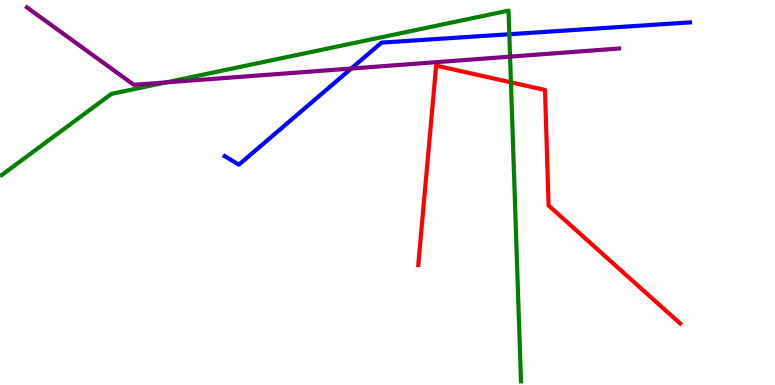[{'lines': ['blue', 'red'], 'intersections': []}, {'lines': ['green', 'red'], 'intersections': [{'x': 6.59, 'y': 7.86}]}, {'lines': ['purple', 'red'], 'intersections': []}, {'lines': ['blue', 'green'], 'intersections': [{'x': 6.57, 'y': 9.11}]}, {'lines': ['blue', 'purple'], 'intersections': [{'x': 4.53, 'y': 8.22}]}, {'lines': ['green', 'purple'], 'intersections': [{'x': 2.14, 'y': 7.86}, {'x': 6.58, 'y': 8.53}]}]